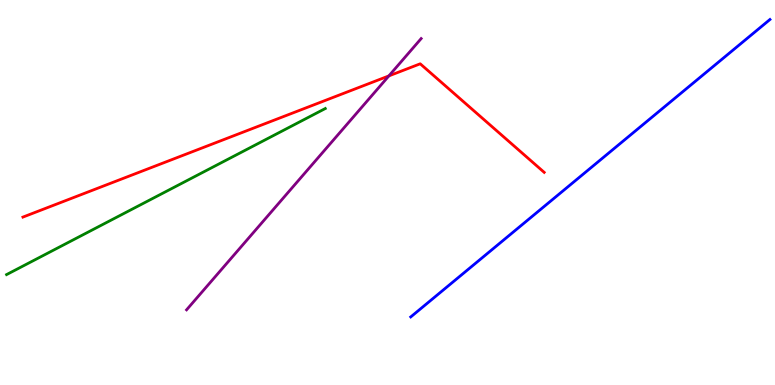[{'lines': ['blue', 'red'], 'intersections': []}, {'lines': ['green', 'red'], 'intersections': []}, {'lines': ['purple', 'red'], 'intersections': [{'x': 5.02, 'y': 8.03}]}, {'lines': ['blue', 'green'], 'intersections': []}, {'lines': ['blue', 'purple'], 'intersections': []}, {'lines': ['green', 'purple'], 'intersections': []}]